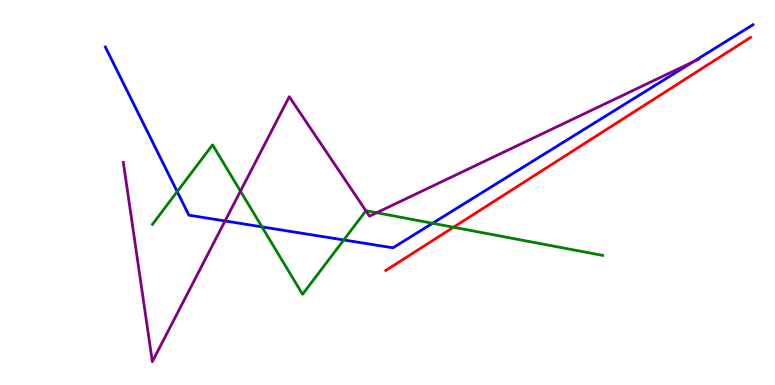[{'lines': ['blue', 'red'], 'intersections': []}, {'lines': ['green', 'red'], 'intersections': [{'x': 5.85, 'y': 4.1}]}, {'lines': ['purple', 'red'], 'intersections': []}, {'lines': ['blue', 'green'], 'intersections': [{'x': 2.29, 'y': 5.02}, {'x': 3.38, 'y': 4.11}, {'x': 4.44, 'y': 3.77}, {'x': 5.58, 'y': 4.2}]}, {'lines': ['blue', 'purple'], 'intersections': [{'x': 2.9, 'y': 4.26}, {'x': 8.95, 'y': 8.4}]}, {'lines': ['green', 'purple'], 'intersections': [{'x': 3.1, 'y': 5.03}, {'x': 4.72, 'y': 4.53}, {'x': 4.86, 'y': 4.47}]}]